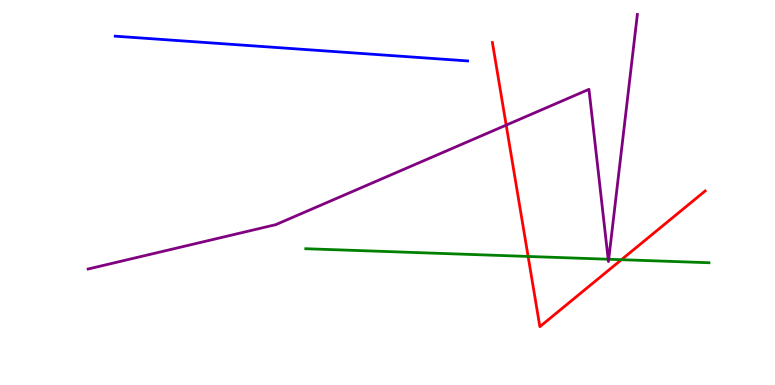[{'lines': ['blue', 'red'], 'intersections': []}, {'lines': ['green', 'red'], 'intersections': [{'x': 6.81, 'y': 3.34}, {'x': 8.02, 'y': 3.25}]}, {'lines': ['purple', 'red'], 'intersections': [{'x': 6.53, 'y': 6.75}]}, {'lines': ['blue', 'green'], 'intersections': []}, {'lines': ['blue', 'purple'], 'intersections': []}, {'lines': ['green', 'purple'], 'intersections': [{'x': 7.85, 'y': 3.27}, {'x': 7.85, 'y': 3.27}]}]